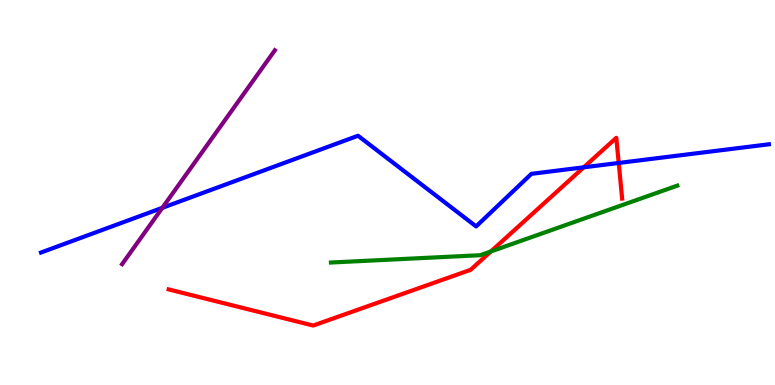[{'lines': ['blue', 'red'], 'intersections': [{'x': 7.53, 'y': 5.65}, {'x': 7.98, 'y': 5.77}]}, {'lines': ['green', 'red'], 'intersections': [{'x': 6.33, 'y': 3.47}]}, {'lines': ['purple', 'red'], 'intersections': []}, {'lines': ['blue', 'green'], 'intersections': []}, {'lines': ['blue', 'purple'], 'intersections': [{'x': 2.09, 'y': 4.6}]}, {'lines': ['green', 'purple'], 'intersections': []}]